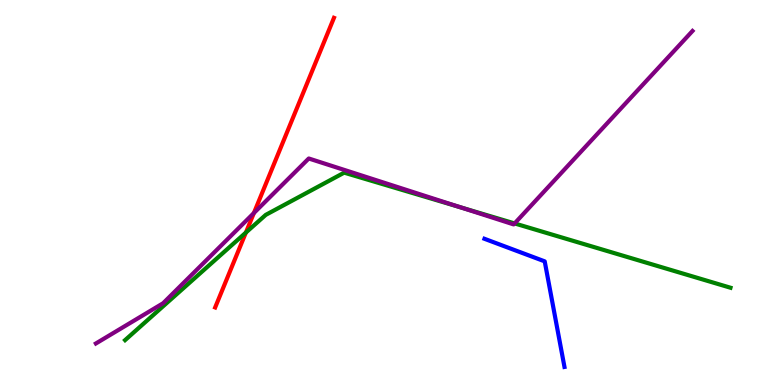[{'lines': ['blue', 'red'], 'intersections': []}, {'lines': ['green', 'red'], 'intersections': [{'x': 3.17, 'y': 3.96}]}, {'lines': ['purple', 'red'], 'intersections': [{'x': 3.28, 'y': 4.47}]}, {'lines': ['blue', 'green'], 'intersections': []}, {'lines': ['blue', 'purple'], 'intersections': []}, {'lines': ['green', 'purple'], 'intersections': [{'x': 5.94, 'y': 4.62}, {'x': 6.64, 'y': 4.2}]}]